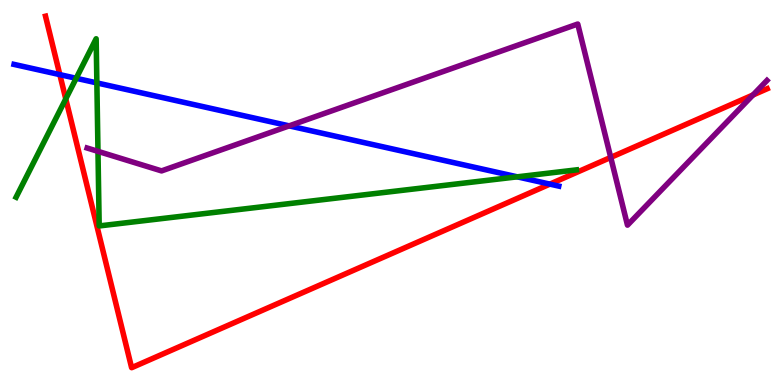[{'lines': ['blue', 'red'], 'intersections': [{'x': 0.772, 'y': 8.06}, {'x': 7.1, 'y': 5.22}]}, {'lines': ['green', 'red'], 'intersections': [{'x': 0.849, 'y': 7.43}]}, {'lines': ['purple', 'red'], 'intersections': [{'x': 7.88, 'y': 5.91}, {'x': 9.72, 'y': 7.53}]}, {'lines': ['blue', 'green'], 'intersections': [{'x': 0.983, 'y': 7.97}, {'x': 1.25, 'y': 7.85}, {'x': 6.67, 'y': 5.41}]}, {'lines': ['blue', 'purple'], 'intersections': [{'x': 3.73, 'y': 6.73}]}, {'lines': ['green', 'purple'], 'intersections': [{'x': 1.26, 'y': 6.07}]}]